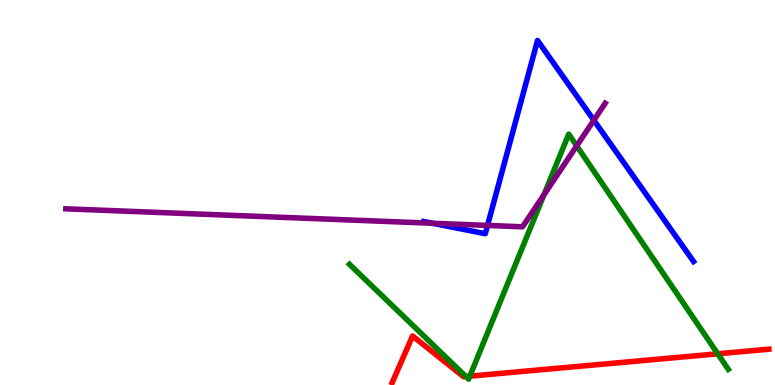[{'lines': ['blue', 'red'], 'intersections': []}, {'lines': ['green', 'red'], 'intersections': [{'x': 6.01, 'y': 0.22}, {'x': 6.06, 'y': 0.229}, {'x': 9.26, 'y': 0.81}]}, {'lines': ['purple', 'red'], 'intersections': []}, {'lines': ['blue', 'green'], 'intersections': []}, {'lines': ['blue', 'purple'], 'intersections': [{'x': 5.58, 'y': 4.2}, {'x': 6.29, 'y': 4.14}, {'x': 7.66, 'y': 6.88}]}, {'lines': ['green', 'purple'], 'intersections': [{'x': 7.02, 'y': 4.94}, {'x': 7.44, 'y': 6.21}]}]